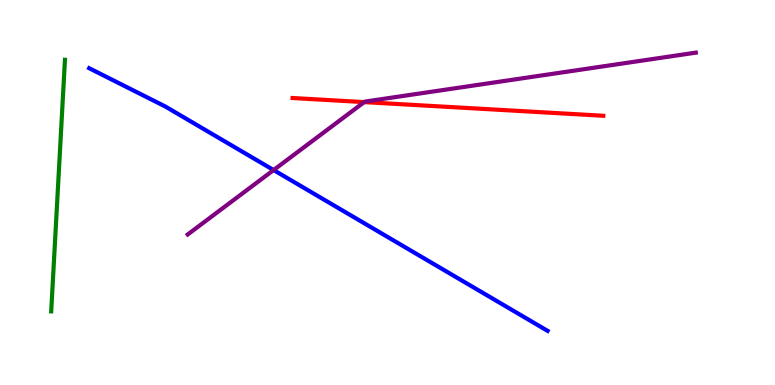[{'lines': ['blue', 'red'], 'intersections': []}, {'lines': ['green', 'red'], 'intersections': []}, {'lines': ['purple', 'red'], 'intersections': [{'x': 4.7, 'y': 7.35}]}, {'lines': ['blue', 'green'], 'intersections': []}, {'lines': ['blue', 'purple'], 'intersections': [{'x': 3.53, 'y': 5.58}]}, {'lines': ['green', 'purple'], 'intersections': []}]